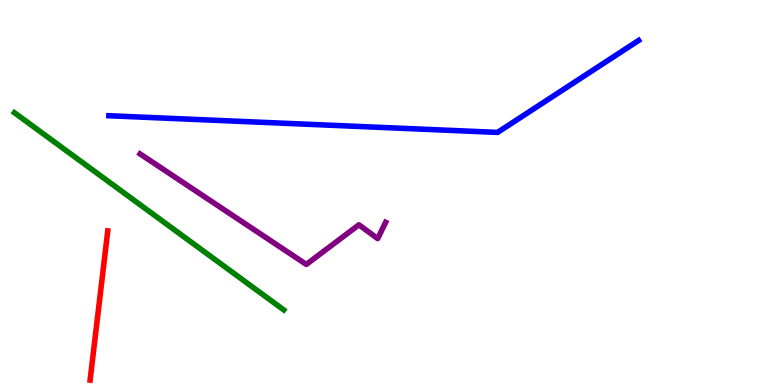[{'lines': ['blue', 'red'], 'intersections': []}, {'lines': ['green', 'red'], 'intersections': []}, {'lines': ['purple', 'red'], 'intersections': []}, {'lines': ['blue', 'green'], 'intersections': []}, {'lines': ['blue', 'purple'], 'intersections': []}, {'lines': ['green', 'purple'], 'intersections': []}]